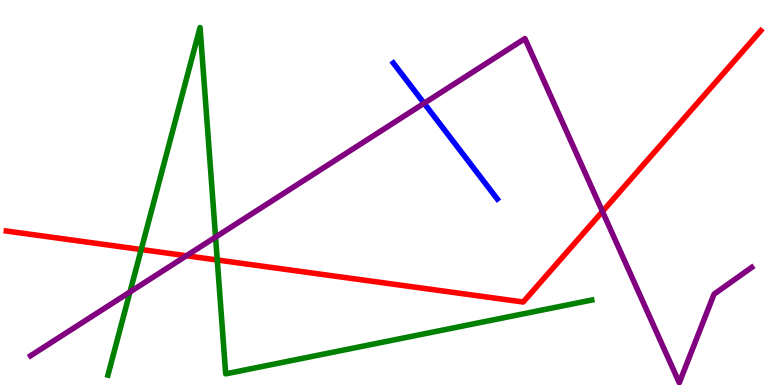[{'lines': ['blue', 'red'], 'intersections': []}, {'lines': ['green', 'red'], 'intersections': [{'x': 1.82, 'y': 3.52}, {'x': 2.8, 'y': 3.25}]}, {'lines': ['purple', 'red'], 'intersections': [{'x': 2.41, 'y': 3.36}, {'x': 7.77, 'y': 4.51}]}, {'lines': ['blue', 'green'], 'intersections': []}, {'lines': ['blue', 'purple'], 'intersections': [{'x': 5.47, 'y': 7.32}]}, {'lines': ['green', 'purple'], 'intersections': [{'x': 1.68, 'y': 2.42}, {'x': 2.78, 'y': 3.84}]}]